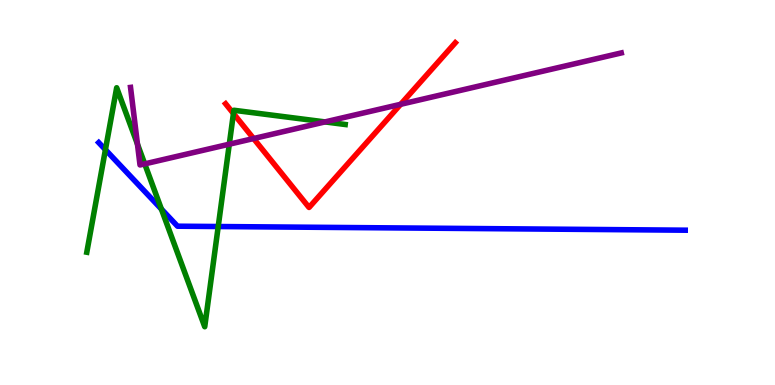[{'lines': ['blue', 'red'], 'intersections': []}, {'lines': ['green', 'red'], 'intersections': [{'x': 3.01, 'y': 7.05}]}, {'lines': ['purple', 'red'], 'intersections': [{'x': 3.27, 'y': 6.4}, {'x': 5.17, 'y': 7.29}]}, {'lines': ['blue', 'green'], 'intersections': [{'x': 1.36, 'y': 6.11}, {'x': 2.08, 'y': 4.57}, {'x': 2.82, 'y': 4.12}]}, {'lines': ['blue', 'purple'], 'intersections': []}, {'lines': ['green', 'purple'], 'intersections': [{'x': 1.77, 'y': 6.26}, {'x': 1.87, 'y': 5.74}, {'x': 2.96, 'y': 6.25}, {'x': 4.19, 'y': 6.83}]}]